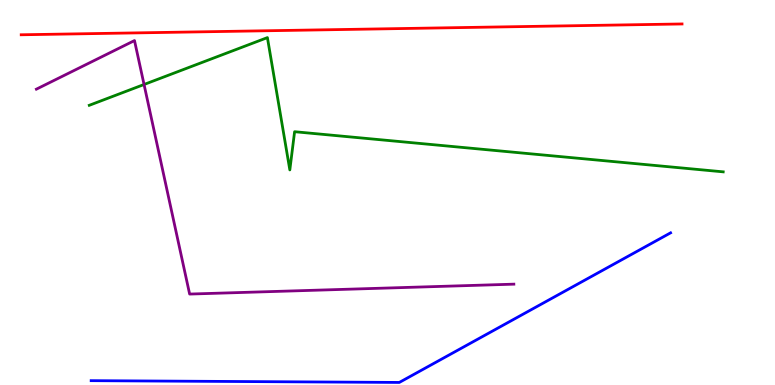[{'lines': ['blue', 'red'], 'intersections': []}, {'lines': ['green', 'red'], 'intersections': []}, {'lines': ['purple', 'red'], 'intersections': []}, {'lines': ['blue', 'green'], 'intersections': []}, {'lines': ['blue', 'purple'], 'intersections': []}, {'lines': ['green', 'purple'], 'intersections': [{'x': 1.86, 'y': 7.81}]}]